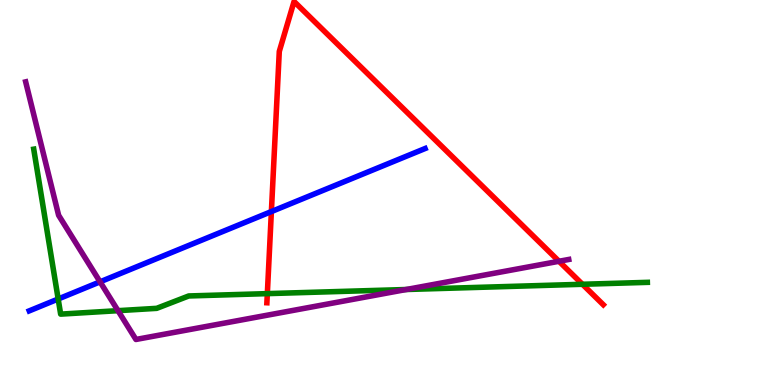[{'lines': ['blue', 'red'], 'intersections': [{'x': 3.5, 'y': 4.5}]}, {'lines': ['green', 'red'], 'intersections': [{'x': 3.45, 'y': 2.37}, {'x': 7.52, 'y': 2.62}]}, {'lines': ['purple', 'red'], 'intersections': [{'x': 7.21, 'y': 3.21}]}, {'lines': ['blue', 'green'], 'intersections': [{'x': 0.751, 'y': 2.23}]}, {'lines': ['blue', 'purple'], 'intersections': [{'x': 1.29, 'y': 2.68}]}, {'lines': ['green', 'purple'], 'intersections': [{'x': 1.52, 'y': 1.93}, {'x': 5.24, 'y': 2.48}]}]